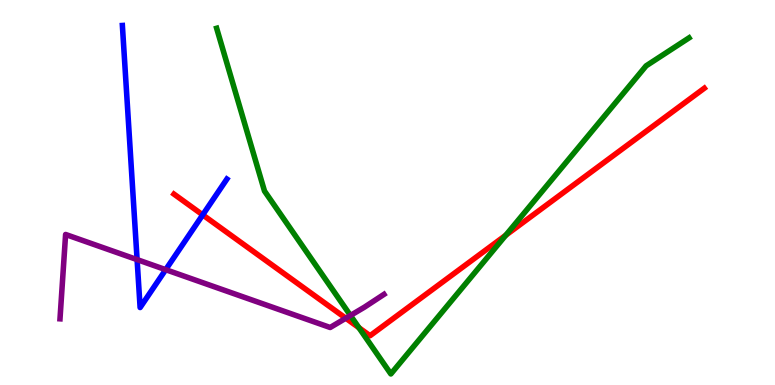[{'lines': ['blue', 'red'], 'intersections': [{'x': 2.62, 'y': 4.42}]}, {'lines': ['green', 'red'], 'intersections': [{'x': 4.63, 'y': 1.49}, {'x': 6.53, 'y': 3.89}]}, {'lines': ['purple', 'red'], 'intersections': [{'x': 4.46, 'y': 1.73}]}, {'lines': ['blue', 'green'], 'intersections': []}, {'lines': ['blue', 'purple'], 'intersections': [{'x': 1.77, 'y': 3.26}, {'x': 2.14, 'y': 3.0}]}, {'lines': ['green', 'purple'], 'intersections': [{'x': 4.52, 'y': 1.81}]}]